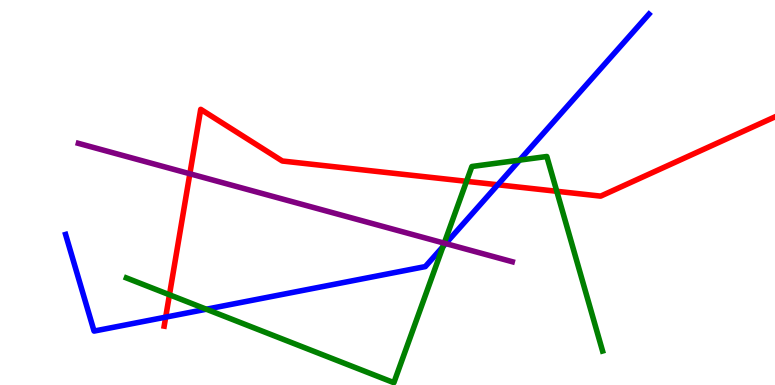[{'lines': ['blue', 'red'], 'intersections': [{'x': 2.14, 'y': 1.76}, {'x': 6.42, 'y': 5.2}]}, {'lines': ['green', 'red'], 'intersections': [{'x': 2.19, 'y': 2.34}, {'x': 6.02, 'y': 5.29}, {'x': 7.18, 'y': 5.03}]}, {'lines': ['purple', 'red'], 'intersections': [{'x': 2.45, 'y': 5.49}]}, {'lines': ['blue', 'green'], 'intersections': [{'x': 2.66, 'y': 1.97}, {'x': 5.72, 'y': 3.59}, {'x': 6.7, 'y': 5.84}]}, {'lines': ['blue', 'purple'], 'intersections': [{'x': 5.75, 'y': 3.67}]}, {'lines': ['green', 'purple'], 'intersections': [{'x': 5.73, 'y': 3.68}]}]